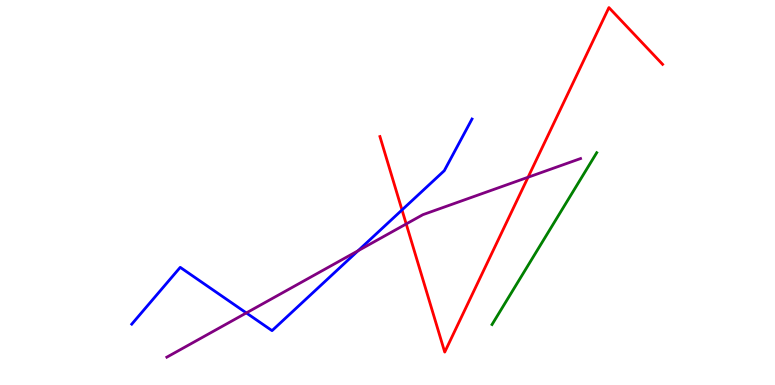[{'lines': ['blue', 'red'], 'intersections': [{'x': 5.19, 'y': 4.55}]}, {'lines': ['green', 'red'], 'intersections': []}, {'lines': ['purple', 'red'], 'intersections': [{'x': 5.24, 'y': 4.18}, {'x': 6.81, 'y': 5.4}]}, {'lines': ['blue', 'green'], 'intersections': []}, {'lines': ['blue', 'purple'], 'intersections': [{'x': 3.18, 'y': 1.87}, {'x': 4.62, 'y': 3.49}]}, {'lines': ['green', 'purple'], 'intersections': []}]